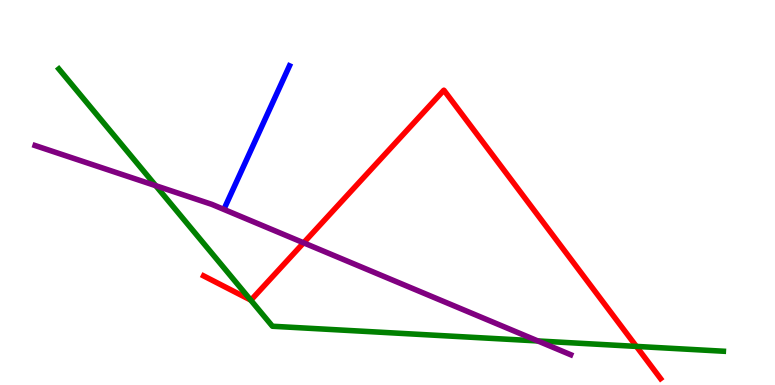[{'lines': ['blue', 'red'], 'intersections': []}, {'lines': ['green', 'red'], 'intersections': [{'x': 3.23, 'y': 2.21}, {'x': 8.21, 'y': 1.0}]}, {'lines': ['purple', 'red'], 'intersections': [{'x': 3.92, 'y': 3.69}]}, {'lines': ['blue', 'green'], 'intersections': []}, {'lines': ['blue', 'purple'], 'intersections': []}, {'lines': ['green', 'purple'], 'intersections': [{'x': 2.01, 'y': 5.18}, {'x': 6.94, 'y': 1.14}]}]